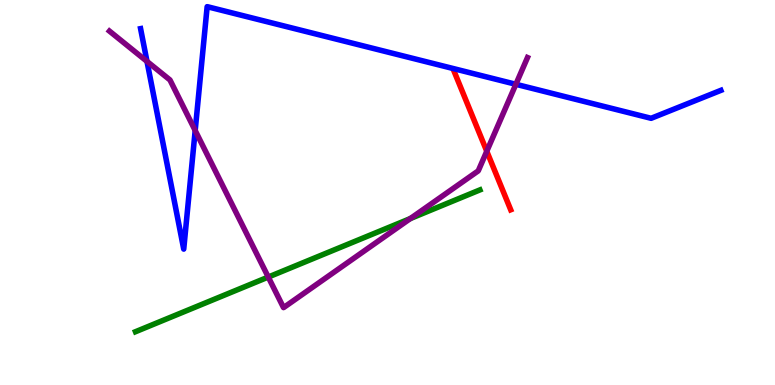[{'lines': ['blue', 'red'], 'intersections': []}, {'lines': ['green', 'red'], 'intersections': []}, {'lines': ['purple', 'red'], 'intersections': [{'x': 6.28, 'y': 6.07}]}, {'lines': ['blue', 'green'], 'intersections': []}, {'lines': ['blue', 'purple'], 'intersections': [{'x': 1.9, 'y': 8.4}, {'x': 2.52, 'y': 6.61}, {'x': 6.66, 'y': 7.81}]}, {'lines': ['green', 'purple'], 'intersections': [{'x': 3.46, 'y': 2.8}, {'x': 5.29, 'y': 4.32}]}]